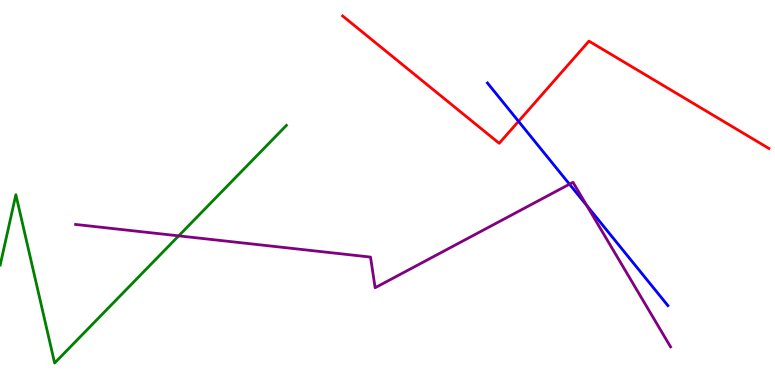[{'lines': ['blue', 'red'], 'intersections': [{'x': 6.69, 'y': 6.85}]}, {'lines': ['green', 'red'], 'intersections': []}, {'lines': ['purple', 'red'], 'intersections': []}, {'lines': ['blue', 'green'], 'intersections': []}, {'lines': ['blue', 'purple'], 'intersections': [{'x': 7.35, 'y': 5.22}, {'x': 7.57, 'y': 4.66}]}, {'lines': ['green', 'purple'], 'intersections': [{'x': 2.31, 'y': 3.87}]}]